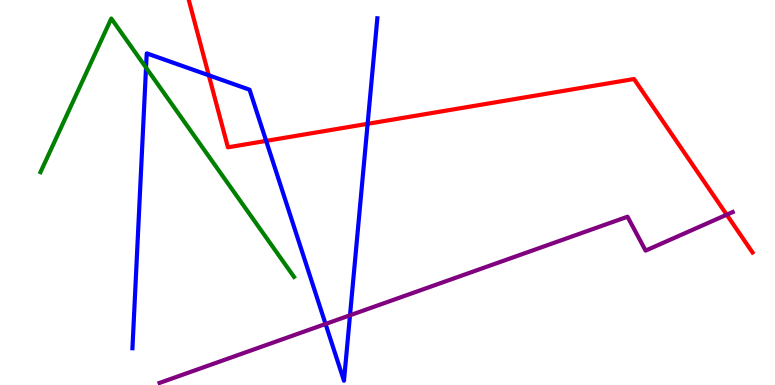[{'lines': ['blue', 'red'], 'intersections': [{'x': 2.69, 'y': 8.04}, {'x': 3.43, 'y': 6.34}, {'x': 4.74, 'y': 6.78}]}, {'lines': ['green', 'red'], 'intersections': []}, {'lines': ['purple', 'red'], 'intersections': [{'x': 9.38, 'y': 4.42}]}, {'lines': ['blue', 'green'], 'intersections': [{'x': 1.88, 'y': 8.24}]}, {'lines': ['blue', 'purple'], 'intersections': [{'x': 4.2, 'y': 1.59}, {'x': 4.52, 'y': 1.81}]}, {'lines': ['green', 'purple'], 'intersections': []}]